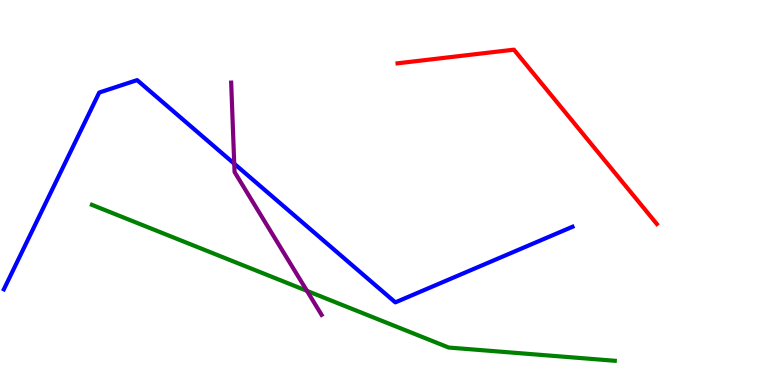[{'lines': ['blue', 'red'], 'intersections': []}, {'lines': ['green', 'red'], 'intersections': []}, {'lines': ['purple', 'red'], 'intersections': []}, {'lines': ['blue', 'green'], 'intersections': []}, {'lines': ['blue', 'purple'], 'intersections': [{'x': 3.02, 'y': 5.75}]}, {'lines': ['green', 'purple'], 'intersections': [{'x': 3.96, 'y': 2.45}]}]